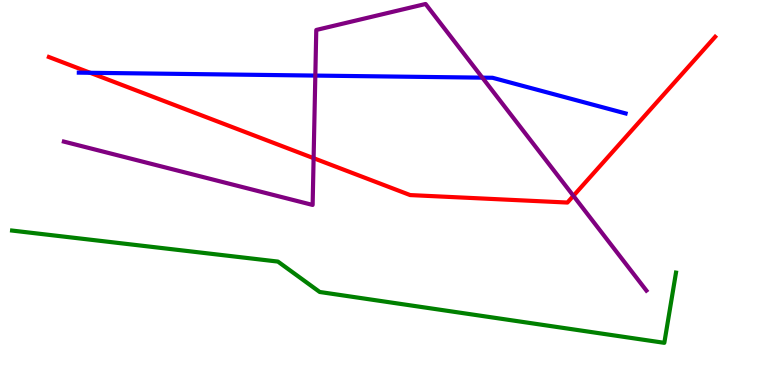[{'lines': ['blue', 'red'], 'intersections': [{'x': 1.16, 'y': 8.11}]}, {'lines': ['green', 'red'], 'intersections': []}, {'lines': ['purple', 'red'], 'intersections': [{'x': 4.05, 'y': 5.89}, {'x': 7.4, 'y': 4.91}]}, {'lines': ['blue', 'green'], 'intersections': []}, {'lines': ['blue', 'purple'], 'intersections': [{'x': 4.07, 'y': 8.04}, {'x': 6.22, 'y': 7.98}]}, {'lines': ['green', 'purple'], 'intersections': []}]